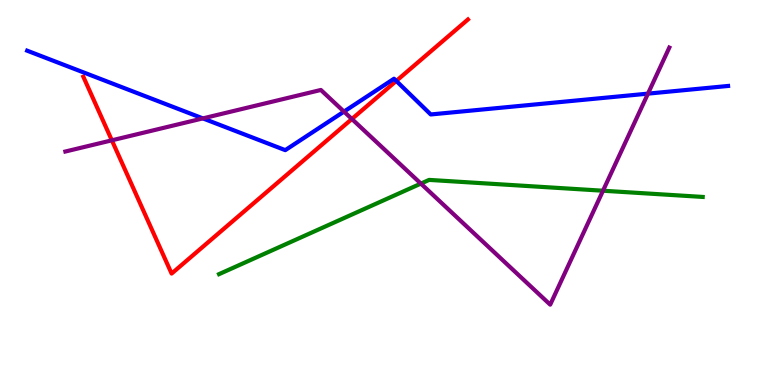[{'lines': ['blue', 'red'], 'intersections': [{'x': 5.11, 'y': 7.9}]}, {'lines': ['green', 'red'], 'intersections': []}, {'lines': ['purple', 'red'], 'intersections': [{'x': 1.44, 'y': 6.36}, {'x': 4.54, 'y': 6.91}]}, {'lines': ['blue', 'green'], 'intersections': []}, {'lines': ['blue', 'purple'], 'intersections': [{'x': 2.62, 'y': 6.92}, {'x': 4.44, 'y': 7.1}, {'x': 8.36, 'y': 7.57}]}, {'lines': ['green', 'purple'], 'intersections': [{'x': 5.43, 'y': 5.23}, {'x': 7.78, 'y': 5.05}]}]